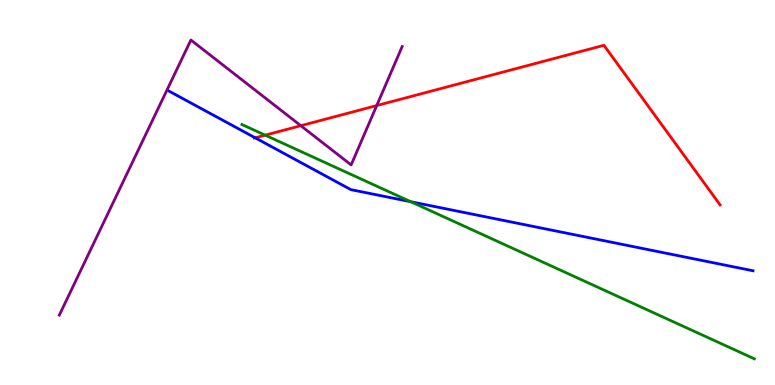[{'lines': ['blue', 'red'], 'intersections': [{'x': 3.29, 'y': 6.42}]}, {'lines': ['green', 'red'], 'intersections': [{'x': 3.42, 'y': 6.49}]}, {'lines': ['purple', 'red'], 'intersections': [{'x': 3.88, 'y': 6.74}, {'x': 4.86, 'y': 7.26}]}, {'lines': ['blue', 'green'], 'intersections': [{'x': 5.3, 'y': 4.76}]}, {'lines': ['blue', 'purple'], 'intersections': []}, {'lines': ['green', 'purple'], 'intersections': []}]